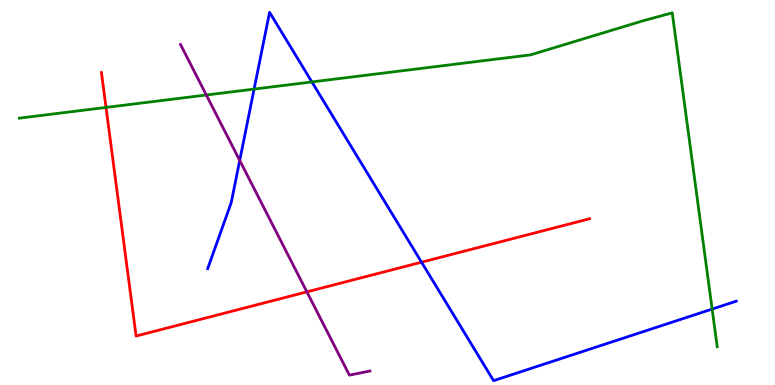[{'lines': ['blue', 'red'], 'intersections': [{'x': 5.44, 'y': 3.19}]}, {'lines': ['green', 'red'], 'intersections': [{'x': 1.37, 'y': 7.21}]}, {'lines': ['purple', 'red'], 'intersections': [{'x': 3.96, 'y': 2.42}]}, {'lines': ['blue', 'green'], 'intersections': [{'x': 3.28, 'y': 7.69}, {'x': 4.02, 'y': 7.87}, {'x': 9.19, 'y': 1.97}]}, {'lines': ['blue', 'purple'], 'intersections': [{'x': 3.09, 'y': 5.83}]}, {'lines': ['green', 'purple'], 'intersections': [{'x': 2.66, 'y': 7.53}]}]